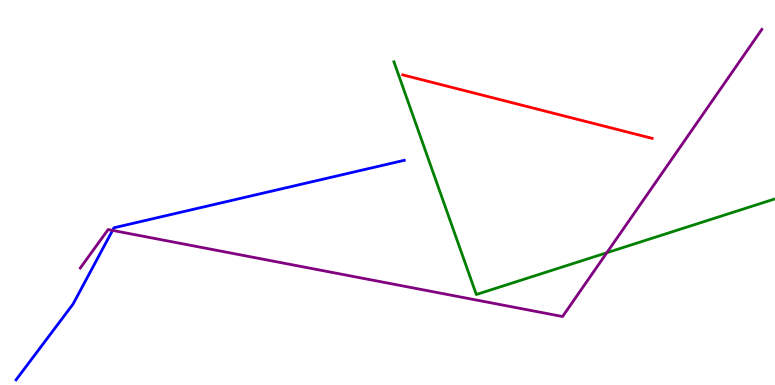[{'lines': ['blue', 'red'], 'intersections': []}, {'lines': ['green', 'red'], 'intersections': []}, {'lines': ['purple', 'red'], 'intersections': []}, {'lines': ['blue', 'green'], 'intersections': []}, {'lines': ['blue', 'purple'], 'intersections': [{'x': 1.45, 'y': 4.02}]}, {'lines': ['green', 'purple'], 'intersections': [{'x': 7.83, 'y': 3.44}]}]